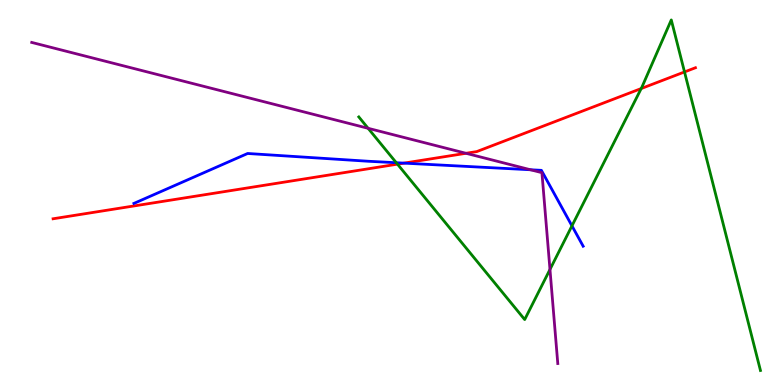[{'lines': ['blue', 'red'], 'intersections': [{'x': 5.21, 'y': 5.76}]}, {'lines': ['green', 'red'], 'intersections': [{'x': 5.13, 'y': 5.74}, {'x': 8.27, 'y': 7.7}, {'x': 8.83, 'y': 8.13}]}, {'lines': ['purple', 'red'], 'intersections': [{'x': 6.01, 'y': 6.02}]}, {'lines': ['blue', 'green'], 'intersections': [{'x': 5.11, 'y': 5.77}, {'x': 7.38, 'y': 4.13}]}, {'lines': ['blue', 'purple'], 'intersections': [{'x': 6.85, 'y': 5.59}]}, {'lines': ['green', 'purple'], 'intersections': [{'x': 4.75, 'y': 6.67}, {'x': 7.1, 'y': 3.0}]}]